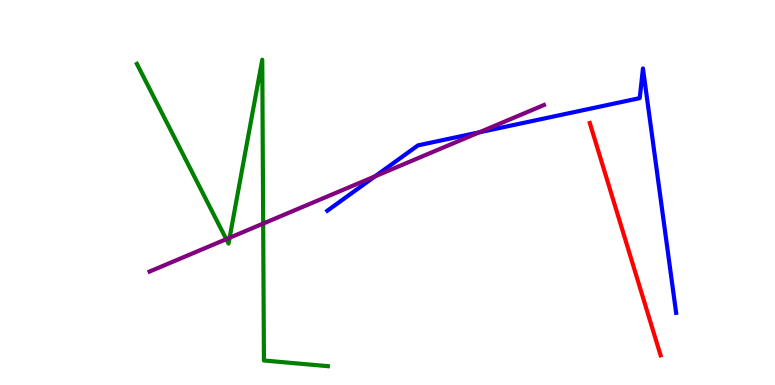[{'lines': ['blue', 'red'], 'intersections': []}, {'lines': ['green', 'red'], 'intersections': []}, {'lines': ['purple', 'red'], 'intersections': []}, {'lines': ['blue', 'green'], 'intersections': []}, {'lines': ['blue', 'purple'], 'intersections': [{'x': 4.84, 'y': 5.42}, {'x': 6.18, 'y': 6.56}]}, {'lines': ['green', 'purple'], 'intersections': [{'x': 2.92, 'y': 3.79}, {'x': 2.96, 'y': 3.82}, {'x': 3.4, 'y': 4.19}]}]